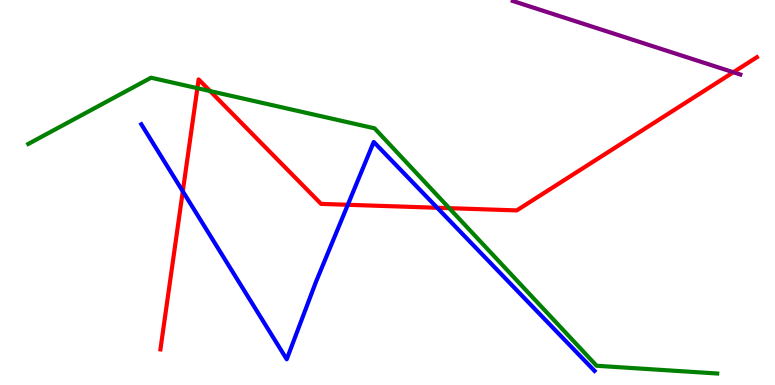[{'lines': ['blue', 'red'], 'intersections': [{'x': 2.36, 'y': 5.03}, {'x': 4.49, 'y': 4.68}, {'x': 5.64, 'y': 4.6}]}, {'lines': ['green', 'red'], 'intersections': [{'x': 2.55, 'y': 7.71}, {'x': 2.71, 'y': 7.63}, {'x': 5.8, 'y': 4.59}]}, {'lines': ['purple', 'red'], 'intersections': [{'x': 9.46, 'y': 8.12}]}, {'lines': ['blue', 'green'], 'intersections': []}, {'lines': ['blue', 'purple'], 'intersections': []}, {'lines': ['green', 'purple'], 'intersections': []}]